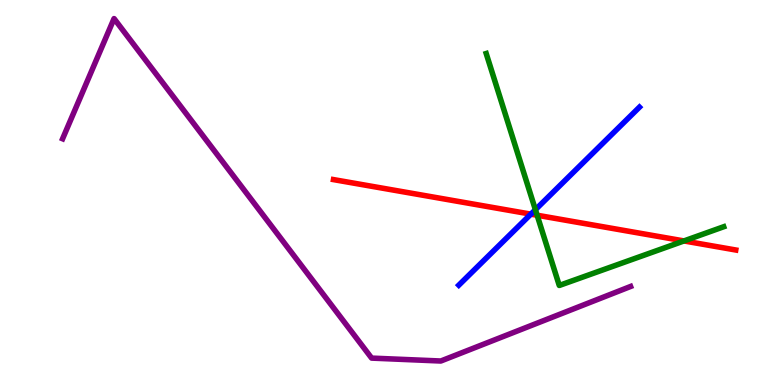[{'lines': ['blue', 'red'], 'intersections': [{'x': 6.85, 'y': 4.44}]}, {'lines': ['green', 'red'], 'intersections': [{'x': 6.93, 'y': 4.41}, {'x': 8.83, 'y': 3.74}]}, {'lines': ['purple', 'red'], 'intersections': []}, {'lines': ['blue', 'green'], 'intersections': [{'x': 6.91, 'y': 4.55}]}, {'lines': ['blue', 'purple'], 'intersections': []}, {'lines': ['green', 'purple'], 'intersections': []}]